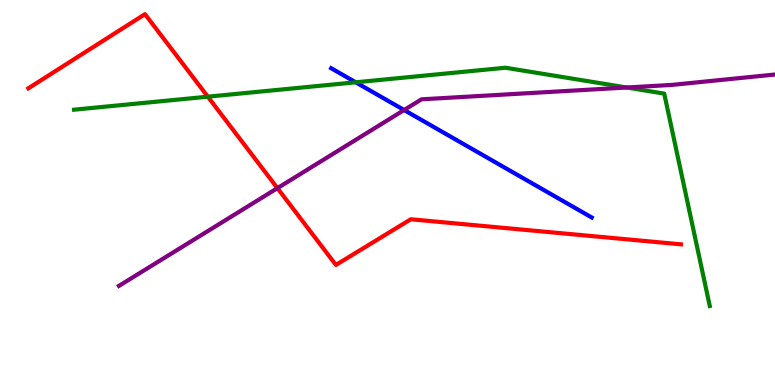[{'lines': ['blue', 'red'], 'intersections': []}, {'lines': ['green', 'red'], 'intersections': [{'x': 2.68, 'y': 7.49}]}, {'lines': ['purple', 'red'], 'intersections': [{'x': 3.58, 'y': 5.11}]}, {'lines': ['blue', 'green'], 'intersections': [{'x': 4.59, 'y': 7.86}]}, {'lines': ['blue', 'purple'], 'intersections': [{'x': 5.21, 'y': 7.14}]}, {'lines': ['green', 'purple'], 'intersections': [{'x': 8.09, 'y': 7.73}]}]